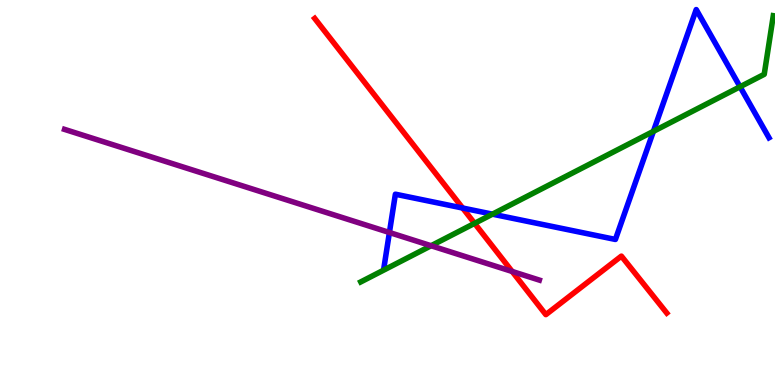[{'lines': ['blue', 'red'], 'intersections': [{'x': 5.97, 'y': 4.6}]}, {'lines': ['green', 'red'], 'intersections': [{'x': 6.12, 'y': 4.2}]}, {'lines': ['purple', 'red'], 'intersections': [{'x': 6.61, 'y': 2.95}]}, {'lines': ['blue', 'green'], 'intersections': [{'x': 6.35, 'y': 4.44}, {'x': 8.43, 'y': 6.59}, {'x': 9.55, 'y': 7.75}]}, {'lines': ['blue', 'purple'], 'intersections': [{'x': 5.02, 'y': 3.96}]}, {'lines': ['green', 'purple'], 'intersections': [{'x': 5.56, 'y': 3.62}]}]